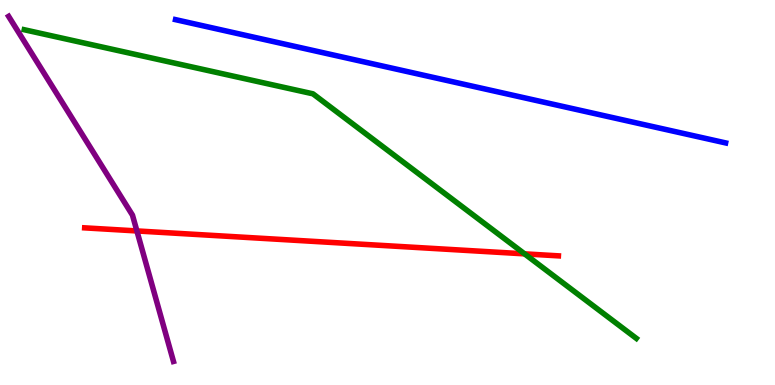[{'lines': ['blue', 'red'], 'intersections': []}, {'lines': ['green', 'red'], 'intersections': [{'x': 6.77, 'y': 3.41}]}, {'lines': ['purple', 'red'], 'intersections': [{'x': 1.77, 'y': 4.0}]}, {'lines': ['blue', 'green'], 'intersections': []}, {'lines': ['blue', 'purple'], 'intersections': []}, {'lines': ['green', 'purple'], 'intersections': []}]